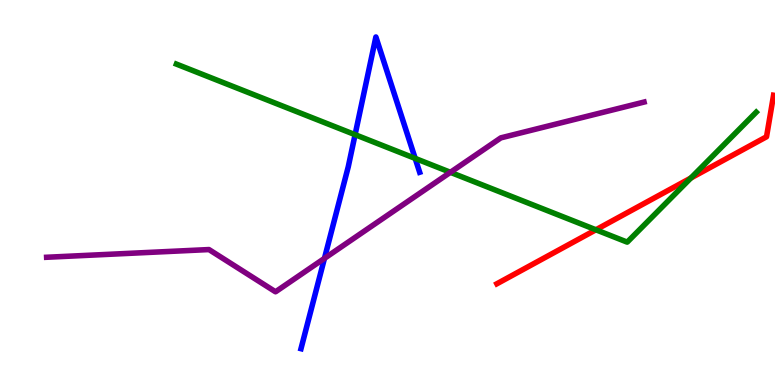[{'lines': ['blue', 'red'], 'intersections': []}, {'lines': ['green', 'red'], 'intersections': [{'x': 7.69, 'y': 4.03}, {'x': 8.91, 'y': 5.38}]}, {'lines': ['purple', 'red'], 'intersections': []}, {'lines': ['blue', 'green'], 'intersections': [{'x': 4.58, 'y': 6.5}, {'x': 5.36, 'y': 5.89}]}, {'lines': ['blue', 'purple'], 'intersections': [{'x': 4.19, 'y': 3.29}]}, {'lines': ['green', 'purple'], 'intersections': [{'x': 5.81, 'y': 5.52}]}]